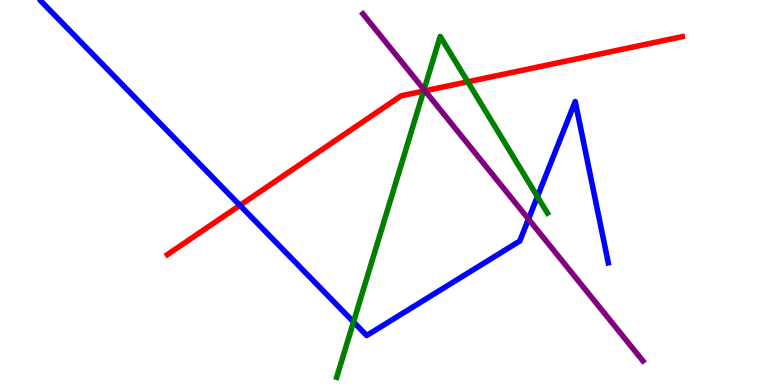[{'lines': ['blue', 'red'], 'intersections': [{'x': 3.1, 'y': 4.67}]}, {'lines': ['green', 'red'], 'intersections': [{'x': 5.47, 'y': 7.63}, {'x': 6.04, 'y': 7.88}]}, {'lines': ['purple', 'red'], 'intersections': [{'x': 5.48, 'y': 7.64}]}, {'lines': ['blue', 'green'], 'intersections': [{'x': 4.56, 'y': 1.64}, {'x': 6.93, 'y': 4.89}]}, {'lines': ['blue', 'purple'], 'intersections': [{'x': 6.82, 'y': 4.31}]}, {'lines': ['green', 'purple'], 'intersections': [{'x': 5.47, 'y': 7.67}]}]